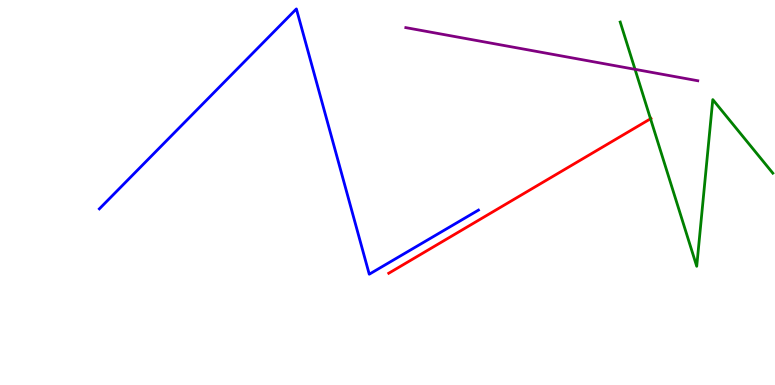[{'lines': ['blue', 'red'], 'intersections': []}, {'lines': ['green', 'red'], 'intersections': [{'x': 8.39, 'y': 6.91}]}, {'lines': ['purple', 'red'], 'intersections': []}, {'lines': ['blue', 'green'], 'intersections': []}, {'lines': ['blue', 'purple'], 'intersections': []}, {'lines': ['green', 'purple'], 'intersections': [{'x': 8.19, 'y': 8.2}]}]